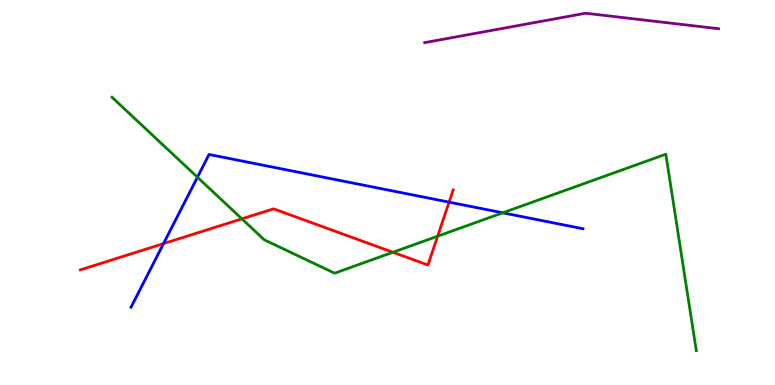[{'lines': ['blue', 'red'], 'intersections': [{'x': 2.11, 'y': 3.67}, {'x': 5.79, 'y': 4.75}]}, {'lines': ['green', 'red'], 'intersections': [{'x': 3.12, 'y': 4.32}, {'x': 5.07, 'y': 3.45}, {'x': 5.65, 'y': 3.86}]}, {'lines': ['purple', 'red'], 'intersections': []}, {'lines': ['blue', 'green'], 'intersections': [{'x': 2.55, 'y': 5.4}, {'x': 6.49, 'y': 4.47}]}, {'lines': ['blue', 'purple'], 'intersections': []}, {'lines': ['green', 'purple'], 'intersections': []}]